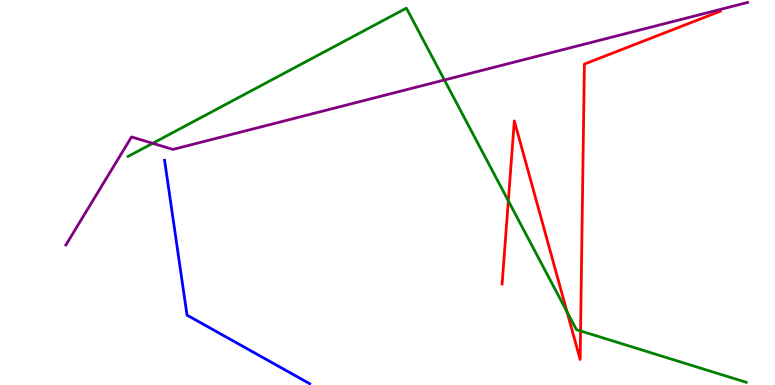[{'lines': ['blue', 'red'], 'intersections': []}, {'lines': ['green', 'red'], 'intersections': [{'x': 6.56, 'y': 4.78}, {'x': 7.32, 'y': 1.9}, {'x': 7.49, 'y': 1.4}]}, {'lines': ['purple', 'red'], 'intersections': []}, {'lines': ['blue', 'green'], 'intersections': []}, {'lines': ['blue', 'purple'], 'intersections': []}, {'lines': ['green', 'purple'], 'intersections': [{'x': 1.97, 'y': 6.28}, {'x': 5.73, 'y': 7.92}]}]